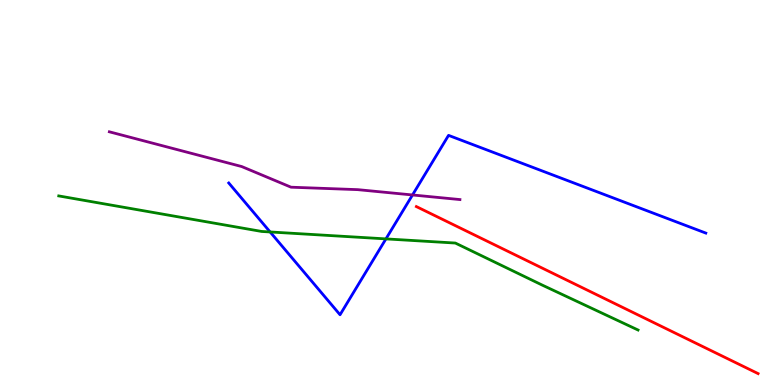[{'lines': ['blue', 'red'], 'intersections': []}, {'lines': ['green', 'red'], 'intersections': []}, {'lines': ['purple', 'red'], 'intersections': []}, {'lines': ['blue', 'green'], 'intersections': [{'x': 3.49, 'y': 3.98}, {'x': 4.98, 'y': 3.8}]}, {'lines': ['blue', 'purple'], 'intersections': [{'x': 5.32, 'y': 4.94}]}, {'lines': ['green', 'purple'], 'intersections': []}]